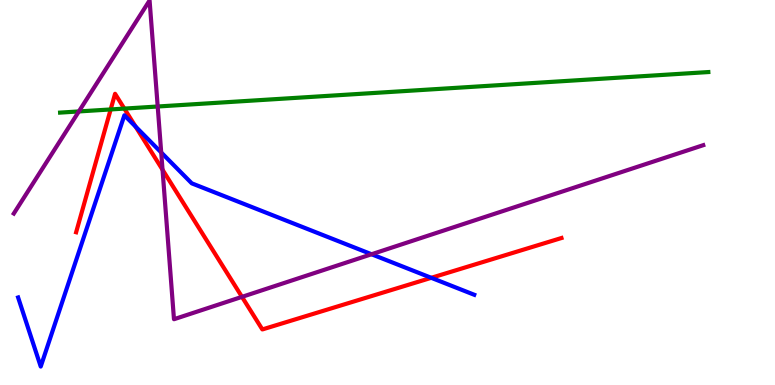[{'lines': ['blue', 'red'], 'intersections': [{'x': 1.75, 'y': 6.71}, {'x': 5.56, 'y': 2.78}]}, {'lines': ['green', 'red'], 'intersections': [{'x': 1.43, 'y': 7.16}, {'x': 1.6, 'y': 7.18}]}, {'lines': ['purple', 'red'], 'intersections': [{'x': 2.1, 'y': 5.59}, {'x': 3.12, 'y': 2.29}]}, {'lines': ['blue', 'green'], 'intersections': []}, {'lines': ['blue', 'purple'], 'intersections': [{'x': 2.08, 'y': 6.04}, {'x': 4.79, 'y': 3.4}]}, {'lines': ['green', 'purple'], 'intersections': [{'x': 1.02, 'y': 7.11}, {'x': 2.03, 'y': 7.23}]}]